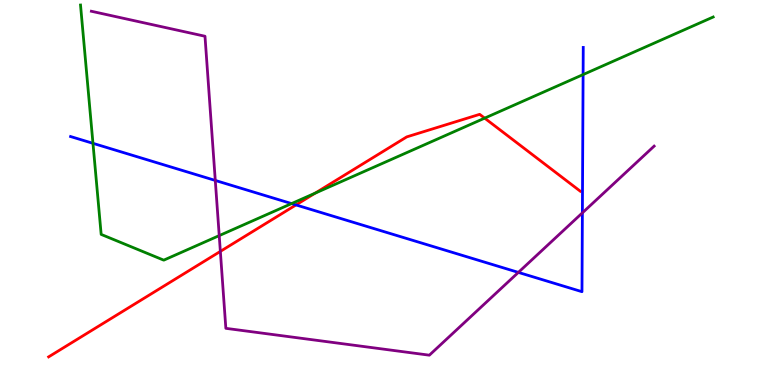[{'lines': ['blue', 'red'], 'intersections': [{'x': 3.82, 'y': 4.68}]}, {'lines': ['green', 'red'], 'intersections': [{'x': 4.07, 'y': 4.98}, {'x': 6.25, 'y': 6.93}]}, {'lines': ['purple', 'red'], 'intersections': [{'x': 2.84, 'y': 3.47}]}, {'lines': ['blue', 'green'], 'intersections': [{'x': 1.2, 'y': 6.28}, {'x': 3.76, 'y': 4.71}, {'x': 7.52, 'y': 8.06}]}, {'lines': ['blue', 'purple'], 'intersections': [{'x': 2.78, 'y': 5.31}, {'x': 6.69, 'y': 2.92}, {'x': 7.51, 'y': 4.47}]}, {'lines': ['green', 'purple'], 'intersections': [{'x': 2.83, 'y': 3.88}]}]